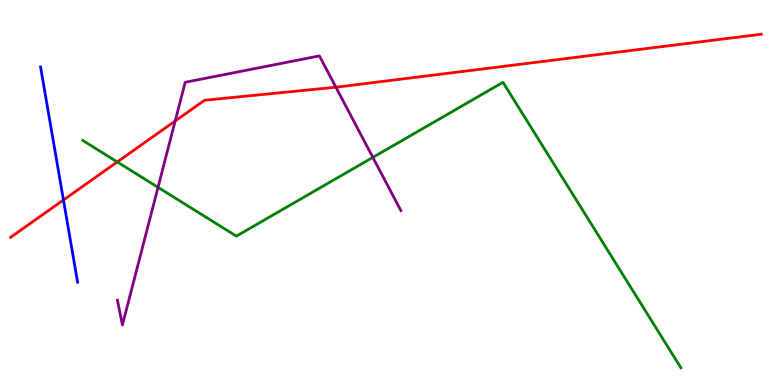[{'lines': ['blue', 'red'], 'intersections': [{'x': 0.819, 'y': 4.81}]}, {'lines': ['green', 'red'], 'intersections': [{'x': 1.51, 'y': 5.79}]}, {'lines': ['purple', 'red'], 'intersections': [{'x': 2.26, 'y': 6.86}, {'x': 4.33, 'y': 7.73}]}, {'lines': ['blue', 'green'], 'intersections': []}, {'lines': ['blue', 'purple'], 'intersections': []}, {'lines': ['green', 'purple'], 'intersections': [{'x': 2.04, 'y': 5.13}, {'x': 4.81, 'y': 5.91}]}]